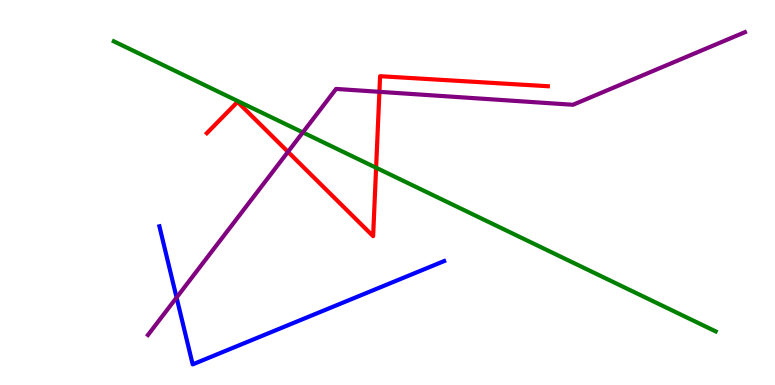[{'lines': ['blue', 'red'], 'intersections': []}, {'lines': ['green', 'red'], 'intersections': [{'x': 4.85, 'y': 5.64}]}, {'lines': ['purple', 'red'], 'intersections': [{'x': 3.72, 'y': 6.06}, {'x': 4.9, 'y': 7.61}]}, {'lines': ['blue', 'green'], 'intersections': []}, {'lines': ['blue', 'purple'], 'intersections': [{'x': 2.28, 'y': 2.27}]}, {'lines': ['green', 'purple'], 'intersections': [{'x': 3.91, 'y': 6.56}]}]